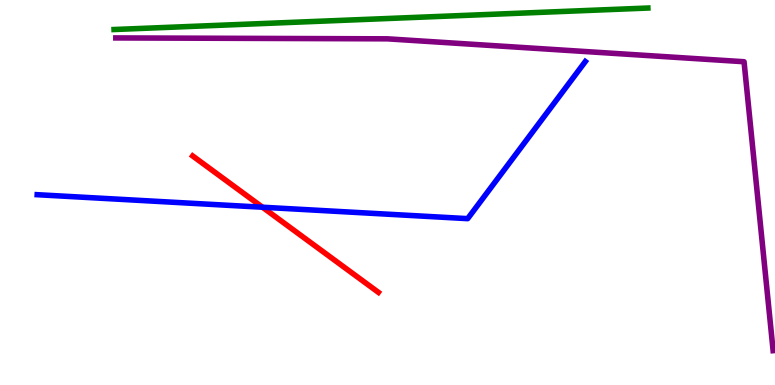[{'lines': ['blue', 'red'], 'intersections': [{'x': 3.39, 'y': 4.62}]}, {'lines': ['green', 'red'], 'intersections': []}, {'lines': ['purple', 'red'], 'intersections': []}, {'lines': ['blue', 'green'], 'intersections': []}, {'lines': ['blue', 'purple'], 'intersections': []}, {'lines': ['green', 'purple'], 'intersections': []}]